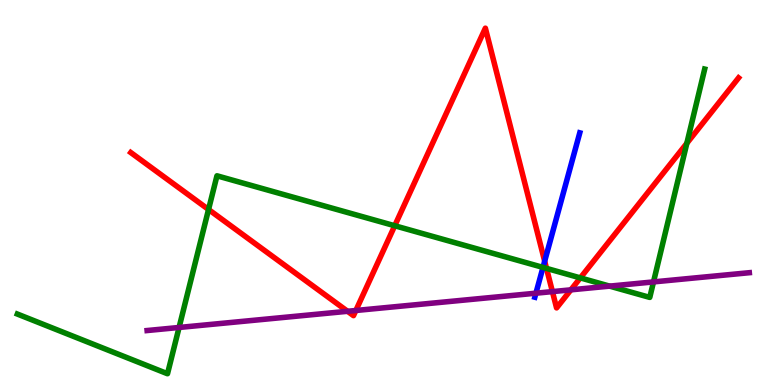[{'lines': ['blue', 'red'], 'intersections': [{'x': 7.03, 'y': 3.22}]}, {'lines': ['green', 'red'], 'intersections': [{'x': 2.69, 'y': 4.56}, {'x': 5.09, 'y': 4.14}, {'x': 7.05, 'y': 3.03}, {'x': 7.49, 'y': 2.78}, {'x': 8.86, 'y': 6.28}]}, {'lines': ['purple', 'red'], 'intersections': [{'x': 4.48, 'y': 1.91}, {'x': 4.59, 'y': 1.94}, {'x': 7.13, 'y': 2.43}, {'x': 7.37, 'y': 2.47}]}, {'lines': ['blue', 'green'], 'intersections': [{'x': 7.01, 'y': 3.05}]}, {'lines': ['blue', 'purple'], 'intersections': [{'x': 6.92, 'y': 2.38}]}, {'lines': ['green', 'purple'], 'intersections': [{'x': 2.31, 'y': 1.49}, {'x': 7.87, 'y': 2.57}, {'x': 8.43, 'y': 2.68}]}]